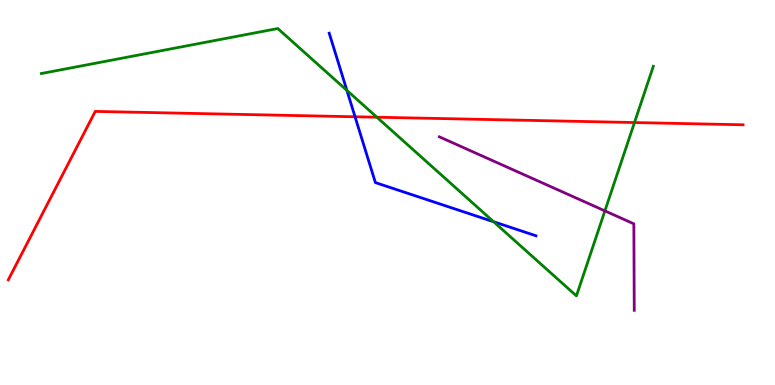[{'lines': ['blue', 'red'], 'intersections': [{'x': 4.58, 'y': 6.97}]}, {'lines': ['green', 'red'], 'intersections': [{'x': 4.86, 'y': 6.96}, {'x': 8.19, 'y': 6.82}]}, {'lines': ['purple', 'red'], 'intersections': []}, {'lines': ['blue', 'green'], 'intersections': [{'x': 4.48, 'y': 7.65}, {'x': 6.37, 'y': 4.24}]}, {'lines': ['blue', 'purple'], 'intersections': []}, {'lines': ['green', 'purple'], 'intersections': [{'x': 7.81, 'y': 4.52}]}]